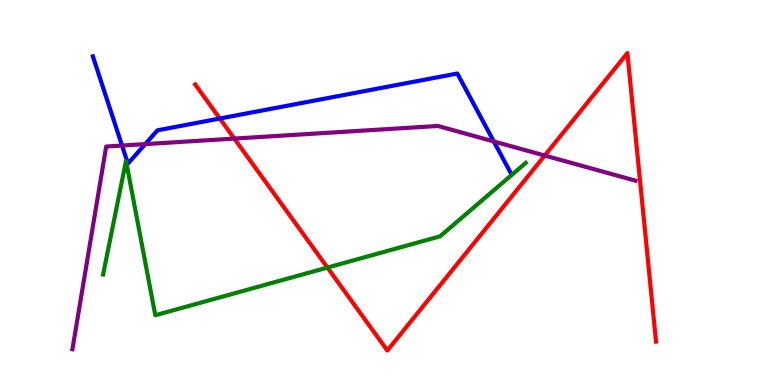[{'lines': ['blue', 'red'], 'intersections': [{'x': 2.84, 'y': 6.92}]}, {'lines': ['green', 'red'], 'intersections': [{'x': 4.22, 'y': 3.05}]}, {'lines': ['purple', 'red'], 'intersections': [{'x': 3.02, 'y': 6.4}, {'x': 7.03, 'y': 5.96}]}, {'lines': ['blue', 'green'], 'intersections': []}, {'lines': ['blue', 'purple'], 'intersections': [{'x': 1.57, 'y': 6.22}, {'x': 1.87, 'y': 6.26}, {'x': 6.37, 'y': 6.33}]}, {'lines': ['green', 'purple'], 'intersections': []}]